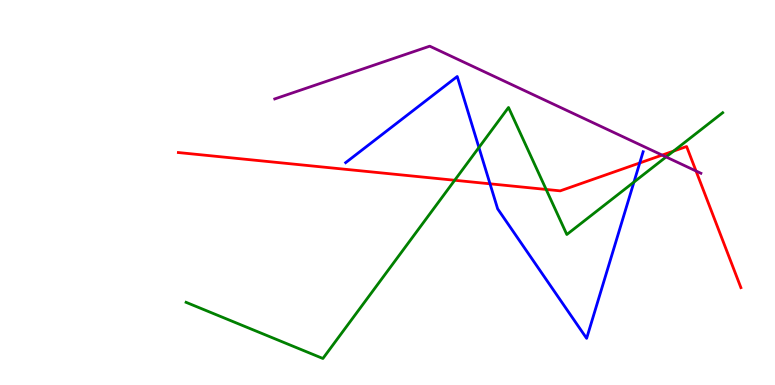[{'lines': ['blue', 'red'], 'intersections': [{'x': 6.32, 'y': 5.23}, {'x': 8.25, 'y': 5.77}]}, {'lines': ['green', 'red'], 'intersections': [{'x': 5.87, 'y': 5.32}, {'x': 7.05, 'y': 5.08}, {'x': 8.69, 'y': 6.08}]}, {'lines': ['purple', 'red'], 'intersections': [{'x': 8.54, 'y': 5.97}, {'x': 8.98, 'y': 5.56}]}, {'lines': ['blue', 'green'], 'intersections': [{'x': 6.18, 'y': 6.17}, {'x': 8.18, 'y': 5.27}]}, {'lines': ['blue', 'purple'], 'intersections': []}, {'lines': ['green', 'purple'], 'intersections': [{'x': 8.59, 'y': 5.92}]}]